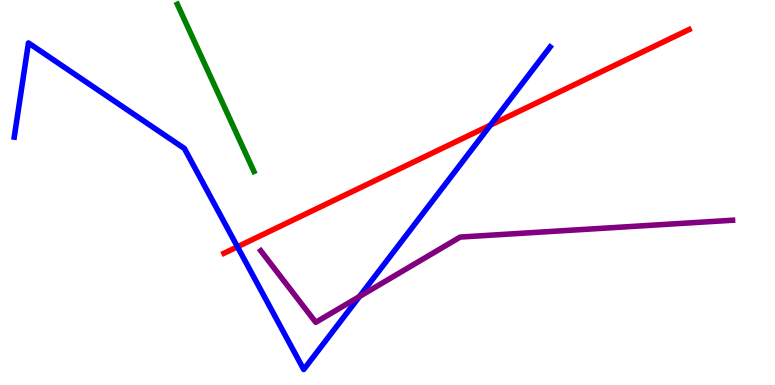[{'lines': ['blue', 'red'], 'intersections': [{'x': 3.06, 'y': 3.59}, {'x': 6.33, 'y': 6.75}]}, {'lines': ['green', 'red'], 'intersections': []}, {'lines': ['purple', 'red'], 'intersections': []}, {'lines': ['blue', 'green'], 'intersections': []}, {'lines': ['blue', 'purple'], 'intersections': [{'x': 4.64, 'y': 2.3}]}, {'lines': ['green', 'purple'], 'intersections': []}]